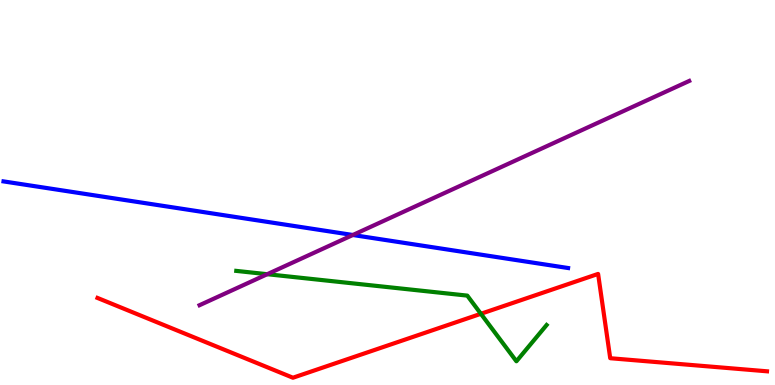[{'lines': ['blue', 'red'], 'intersections': []}, {'lines': ['green', 'red'], 'intersections': [{'x': 6.21, 'y': 1.85}]}, {'lines': ['purple', 'red'], 'intersections': []}, {'lines': ['blue', 'green'], 'intersections': []}, {'lines': ['blue', 'purple'], 'intersections': [{'x': 4.55, 'y': 3.9}]}, {'lines': ['green', 'purple'], 'intersections': [{'x': 3.45, 'y': 2.88}]}]